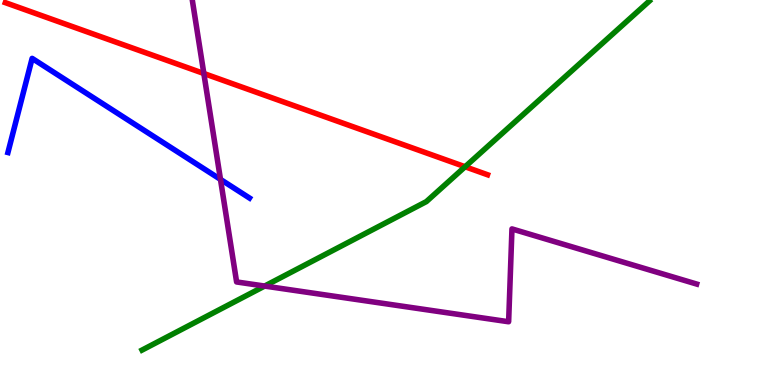[{'lines': ['blue', 'red'], 'intersections': []}, {'lines': ['green', 'red'], 'intersections': [{'x': 6.0, 'y': 5.67}]}, {'lines': ['purple', 'red'], 'intersections': [{'x': 2.63, 'y': 8.09}]}, {'lines': ['blue', 'green'], 'intersections': []}, {'lines': ['blue', 'purple'], 'intersections': [{'x': 2.84, 'y': 5.34}]}, {'lines': ['green', 'purple'], 'intersections': [{'x': 3.41, 'y': 2.57}]}]